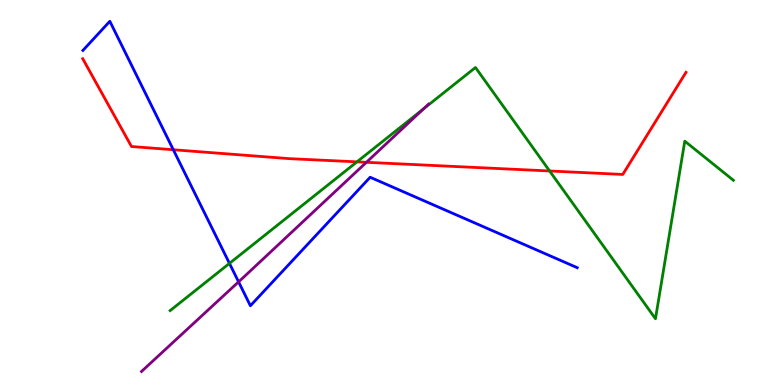[{'lines': ['blue', 'red'], 'intersections': [{'x': 2.24, 'y': 6.11}]}, {'lines': ['green', 'red'], 'intersections': [{'x': 4.61, 'y': 5.8}, {'x': 7.09, 'y': 5.56}]}, {'lines': ['purple', 'red'], 'intersections': [{'x': 4.73, 'y': 5.78}]}, {'lines': ['blue', 'green'], 'intersections': [{'x': 2.96, 'y': 3.16}]}, {'lines': ['blue', 'purple'], 'intersections': [{'x': 3.08, 'y': 2.68}]}, {'lines': ['green', 'purple'], 'intersections': [{'x': 5.46, 'y': 7.17}]}]